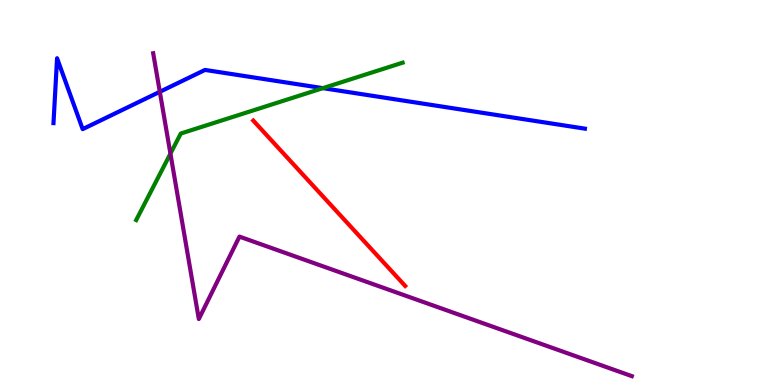[{'lines': ['blue', 'red'], 'intersections': []}, {'lines': ['green', 'red'], 'intersections': []}, {'lines': ['purple', 'red'], 'intersections': []}, {'lines': ['blue', 'green'], 'intersections': [{'x': 4.17, 'y': 7.71}]}, {'lines': ['blue', 'purple'], 'intersections': [{'x': 2.06, 'y': 7.62}]}, {'lines': ['green', 'purple'], 'intersections': [{'x': 2.2, 'y': 6.01}]}]